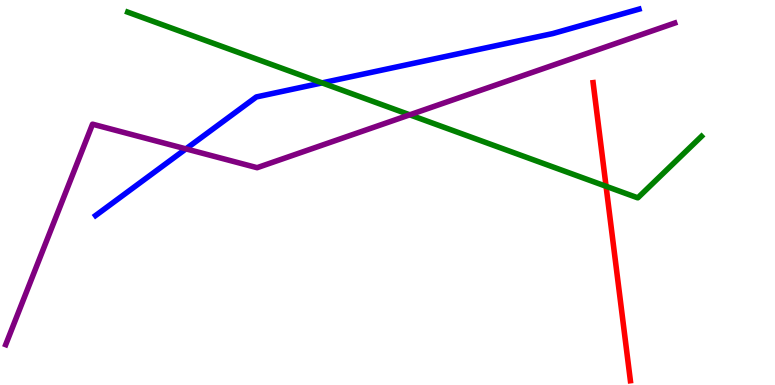[{'lines': ['blue', 'red'], 'intersections': []}, {'lines': ['green', 'red'], 'intersections': [{'x': 7.82, 'y': 5.16}]}, {'lines': ['purple', 'red'], 'intersections': []}, {'lines': ['blue', 'green'], 'intersections': [{'x': 4.16, 'y': 7.85}]}, {'lines': ['blue', 'purple'], 'intersections': [{'x': 2.4, 'y': 6.13}]}, {'lines': ['green', 'purple'], 'intersections': [{'x': 5.29, 'y': 7.02}]}]